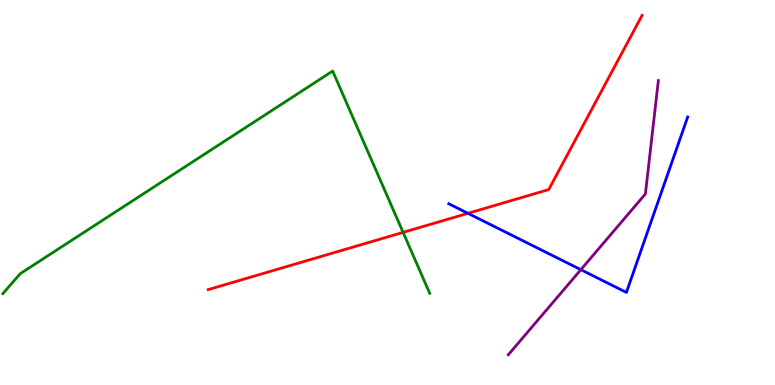[{'lines': ['blue', 'red'], 'intersections': [{'x': 6.04, 'y': 4.46}]}, {'lines': ['green', 'red'], 'intersections': [{'x': 5.2, 'y': 3.96}]}, {'lines': ['purple', 'red'], 'intersections': []}, {'lines': ['blue', 'green'], 'intersections': []}, {'lines': ['blue', 'purple'], 'intersections': [{'x': 7.49, 'y': 3.0}]}, {'lines': ['green', 'purple'], 'intersections': []}]